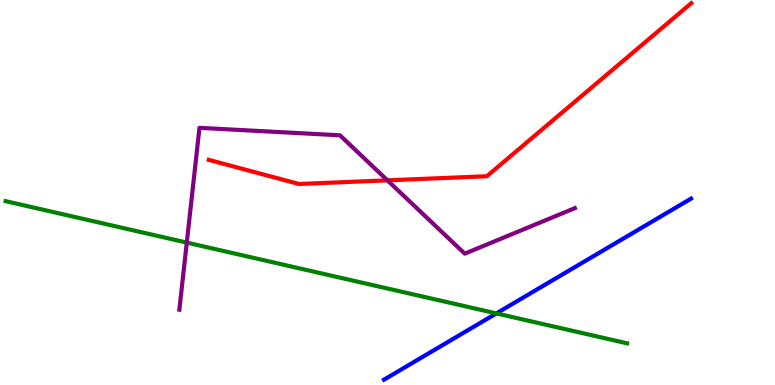[{'lines': ['blue', 'red'], 'intersections': []}, {'lines': ['green', 'red'], 'intersections': []}, {'lines': ['purple', 'red'], 'intersections': [{'x': 5.0, 'y': 5.32}]}, {'lines': ['blue', 'green'], 'intersections': [{'x': 6.4, 'y': 1.86}]}, {'lines': ['blue', 'purple'], 'intersections': []}, {'lines': ['green', 'purple'], 'intersections': [{'x': 2.41, 'y': 3.7}]}]